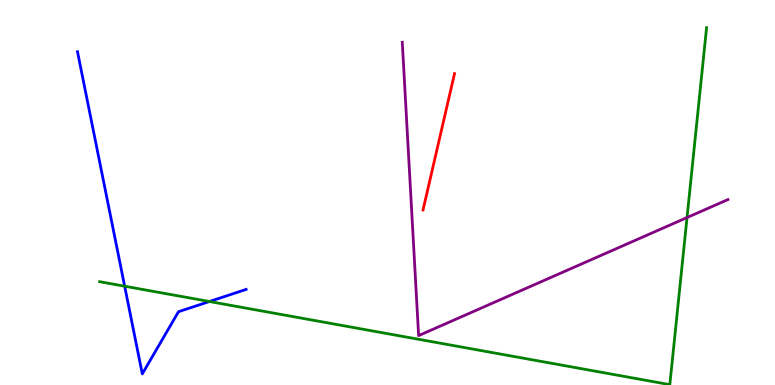[{'lines': ['blue', 'red'], 'intersections': []}, {'lines': ['green', 'red'], 'intersections': []}, {'lines': ['purple', 'red'], 'intersections': []}, {'lines': ['blue', 'green'], 'intersections': [{'x': 1.61, 'y': 2.57}, {'x': 2.7, 'y': 2.17}]}, {'lines': ['blue', 'purple'], 'intersections': []}, {'lines': ['green', 'purple'], 'intersections': [{'x': 8.86, 'y': 4.35}]}]